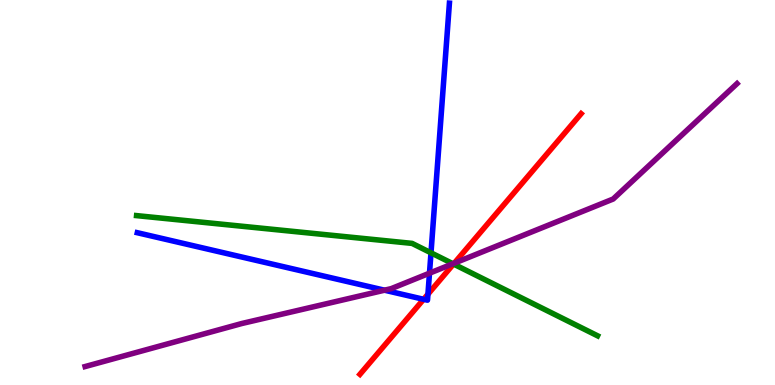[{'lines': ['blue', 'red'], 'intersections': [{'x': 5.47, 'y': 2.23}, {'x': 5.52, 'y': 2.36}]}, {'lines': ['green', 'red'], 'intersections': [{'x': 5.85, 'y': 3.14}]}, {'lines': ['purple', 'red'], 'intersections': [{'x': 5.86, 'y': 3.16}]}, {'lines': ['blue', 'green'], 'intersections': [{'x': 5.56, 'y': 3.43}]}, {'lines': ['blue', 'purple'], 'intersections': [{'x': 4.96, 'y': 2.46}, {'x': 5.54, 'y': 2.9}]}, {'lines': ['green', 'purple'], 'intersections': [{'x': 5.84, 'y': 3.15}]}]